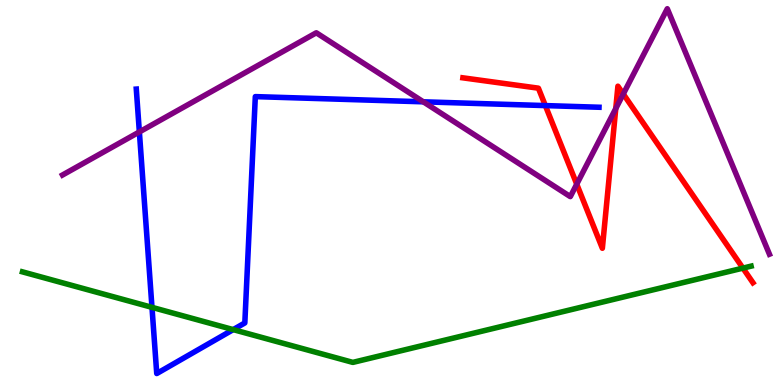[{'lines': ['blue', 'red'], 'intersections': [{'x': 7.04, 'y': 7.26}]}, {'lines': ['green', 'red'], 'intersections': [{'x': 9.59, 'y': 3.04}]}, {'lines': ['purple', 'red'], 'intersections': [{'x': 7.44, 'y': 5.22}, {'x': 7.95, 'y': 7.18}, {'x': 8.04, 'y': 7.56}]}, {'lines': ['blue', 'green'], 'intersections': [{'x': 1.96, 'y': 2.02}, {'x': 3.01, 'y': 1.44}]}, {'lines': ['blue', 'purple'], 'intersections': [{'x': 1.8, 'y': 6.57}, {'x': 5.46, 'y': 7.36}]}, {'lines': ['green', 'purple'], 'intersections': []}]